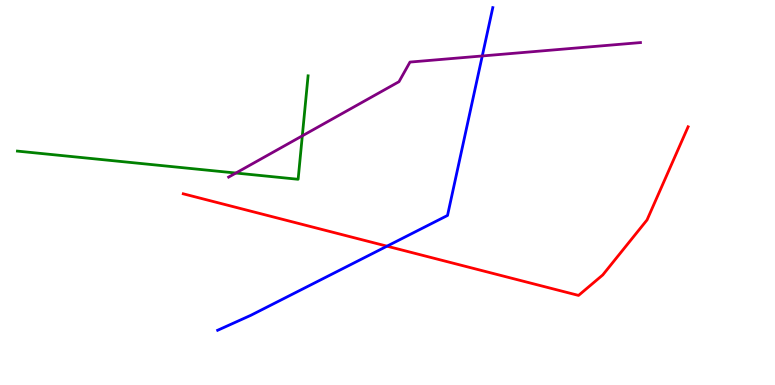[{'lines': ['blue', 'red'], 'intersections': [{'x': 4.99, 'y': 3.61}]}, {'lines': ['green', 'red'], 'intersections': []}, {'lines': ['purple', 'red'], 'intersections': []}, {'lines': ['blue', 'green'], 'intersections': []}, {'lines': ['blue', 'purple'], 'intersections': [{'x': 6.22, 'y': 8.55}]}, {'lines': ['green', 'purple'], 'intersections': [{'x': 3.04, 'y': 5.51}, {'x': 3.9, 'y': 6.47}]}]